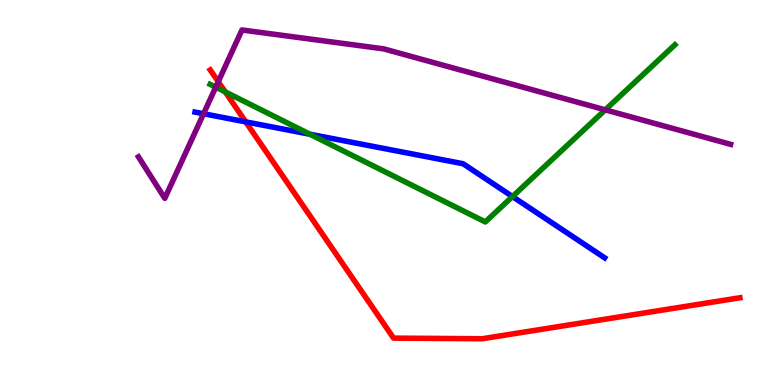[{'lines': ['blue', 'red'], 'intersections': [{'x': 3.17, 'y': 6.83}]}, {'lines': ['green', 'red'], 'intersections': [{'x': 2.91, 'y': 7.61}]}, {'lines': ['purple', 'red'], 'intersections': [{'x': 2.82, 'y': 7.88}]}, {'lines': ['blue', 'green'], 'intersections': [{'x': 4.0, 'y': 6.51}, {'x': 6.61, 'y': 4.89}]}, {'lines': ['blue', 'purple'], 'intersections': [{'x': 2.63, 'y': 7.05}]}, {'lines': ['green', 'purple'], 'intersections': [{'x': 2.78, 'y': 7.74}, {'x': 7.81, 'y': 7.15}]}]